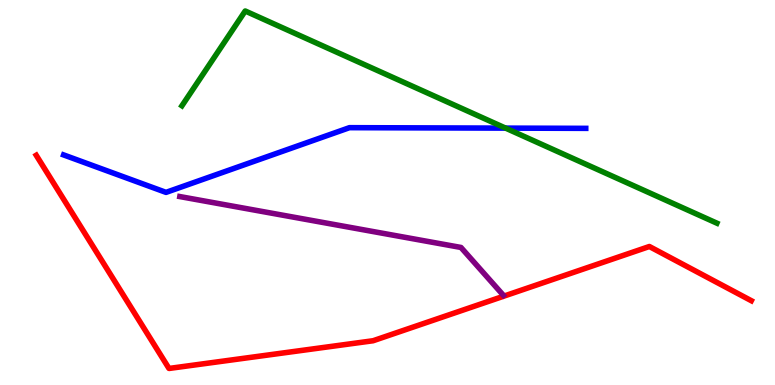[{'lines': ['blue', 'red'], 'intersections': []}, {'lines': ['green', 'red'], 'intersections': []}, {'lines': ['purple', 'red'], 'intersections': []}, {'lines': ['blue', 'green'], 'intersections': [{'x': 6.52, 'y': 6.67}]}, {'lines': ['blue', 'purple'], 'intersections': []}, {'lines': ['green', 'purple'], 'intersections': []}]